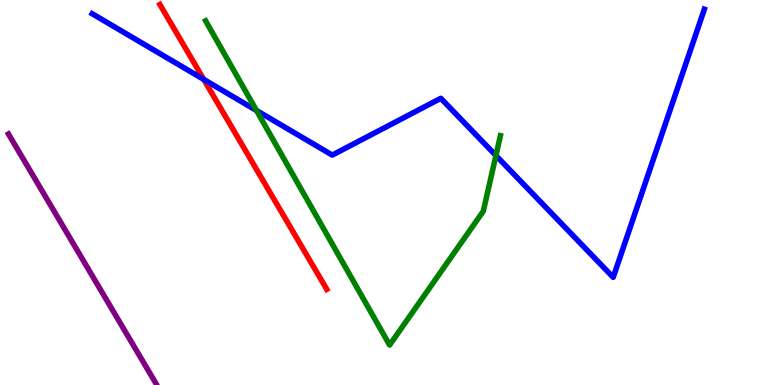[{'lines': ['blue', 'red'], 'intersections': [{'x': 2.63, 'y': 7.94}]}, {'lines': ['green', 'red'], 'intersections': []}, {'lines': ['purple', 'red'], 'intersections': []}, {'lines': ['blue', 'green'], 'intersections': [{'x': 3.31, 'y': 7.13}, {'x': 6.4, 'y': 5.96}]}, {'lines': ['blue', 'purple'], 'intersections': []}, {'lines': ['green', 'purple'], 'intersections': []}]